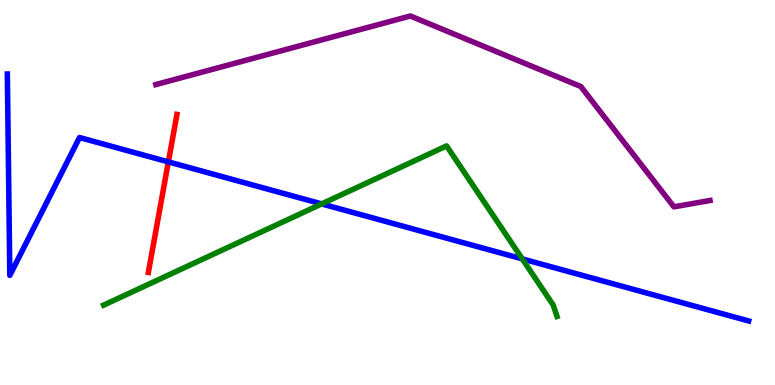[{'lines': ['blue', 'red'], 'intersections': [{'x': 2.17, 'y': 5.8}]}, {'lines': ['green', 'red'], 'intersections': []}, {'lines': ['purple', 'red'], 'intersections': []}, {'lines': ['blue', 'green'], 'intersections': [{'x': 4.15, 'y': 4.7}, {'x': 6.74, 'y': 3.28}]}, {'lines': ['blue', 'purple'], 'intersections': []}, {'lines': ['green', 'purple'], 'intersections': []}]